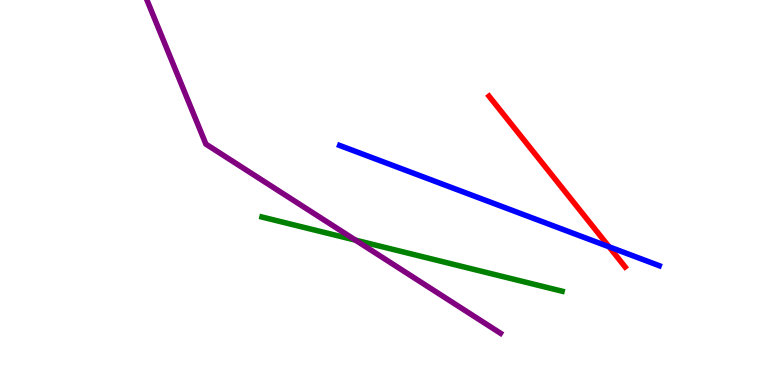[{'lines': ['blue', 'red'], 'intersections': [{'x': 7.86, 'y': 3.59}]}, {'lines': ['green', 'red'], 'intersections': []}, {'lines': ['purple', 'red'], 'intersections': []}, {'lines': ['blue', 'green'], 'intersections': []}, {'lines': ['blue', 'purple'], 'intersections': []}, {'lines': ['green', 'purple'], 'intersections': [{'x': 4.59, 'y': 3.76}]}]